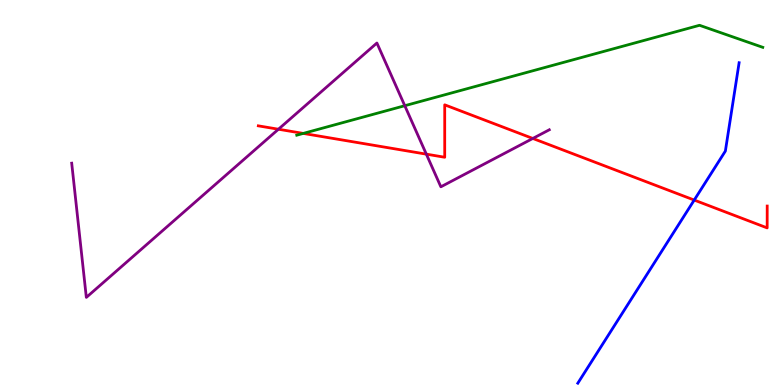[{'lines': ['blue', 'red'], 'intersections': [{'x': 8.96, 'y': 4.8}]}, {'lines': ['green', 'red'], 'intersections': [{'x': 3.91, 'y': 6.53}]}, {'lines': ['purple', 'red'], 'intersections': [{'x': 3.59, 'y': 6.64}, {'x': 5.5, 'y': 6.0}, {'x': 6.87, 'y': 6.4}]}, {'lines': ['blue', 'green'], 'intersections': []}, {'lines': ['blue', 'purple'], 'intersections': []}, {'lines': ['green', 'purple'], 'intersections': [{'x': 5.22, 'y': 7.25}]}]